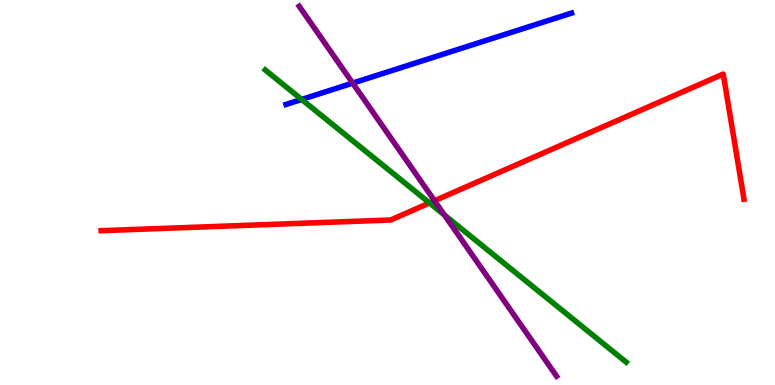[{'lines': ['blue', 'red'], 'intersections': []}, {'lines': ['green', 'red'], 'intersections': [{'x': 5.54, 'y': 4.73}]}, {'lines': ['purple', 'red'], 'intersections': [{'x': 5.61, 'y': 4.79}]}, {'lines': ['blue', 'green'], 'intersections': [{'x': 3.89, 'y': 7.42}]}, {'lines': ['blue', 'purple'], 'intersections': [{'x': 4.55, 'y': 7.84}]}, {'lines': ['green', 'purple'], 'intersections': [{'x': 5.73, 'y': 4.41}]}]